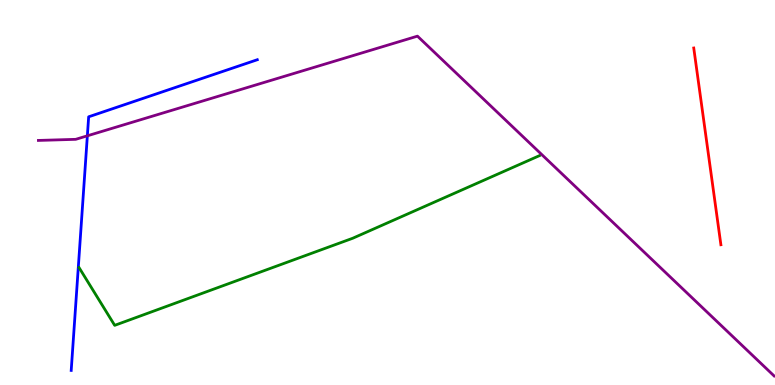[{'lines': ['blue', 'red'], 'intersections': []}, {'lines': ['green', 'red'], 'intersections': []}, {'lines': ['purple', 'red'], 'intersections': []}, {'lines': ['blue', 'green'], 'intersections': []}, {'lines': ['blue', 'purple'], 'intersections': [{'x': 1.13, 'y': 6.47}]}, {'lines': ['green', 'purple'], 'intersections': []}]